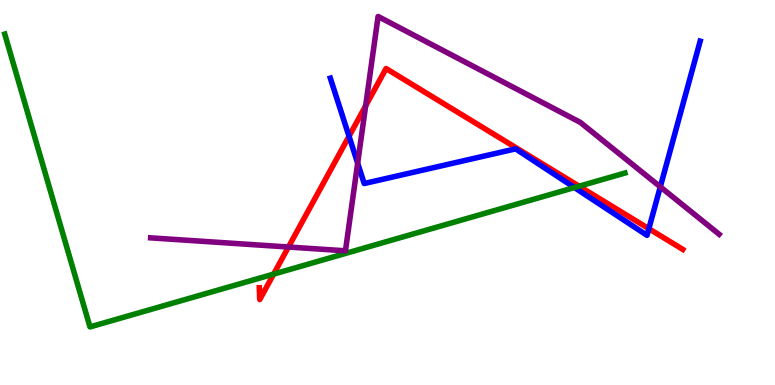[{'lines': ['blue', 'red'], 'intersections': [{'x': 4.5, 'y': 6.46}, {'x': 8.37, 'y': 4.06}]}, {'lines': ['green', 'red'], 'intersections': [{'x': 3.53, 'y': 2.88}, {'x': 7.47, 'y': 5.16}]}, {'lines': ['purple', 'red'], 'intersections': [{'x': 3.72, 'y': 3.58}, {'x': 4.72, 'y': 7.25}]}, {'lines': ['blue', 'green'], 'intersections': [{'x': 7.41, 'y': 5.13}]}, {'lines': ['blue', 'purple'], 'intersections': [{'x': 4.61, 'y': 5.76}, {'x': 8.52, 'y': 5.15}]}, {'lines': ['green', 'purple'], 'intersections': []}]